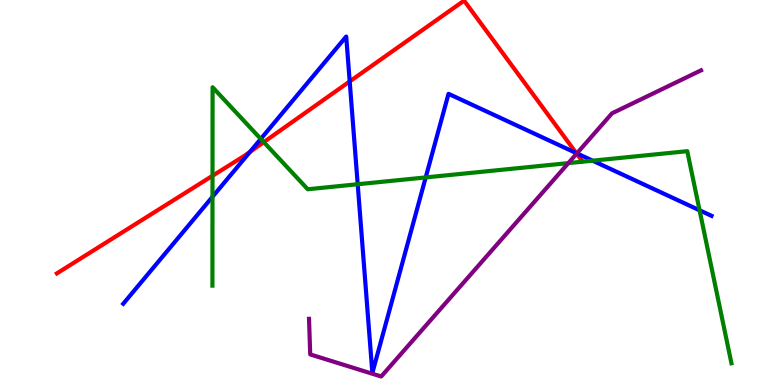[{'lines': ['blue', 'red'], 'intersections': [{'x': 3.23, 'y': 6.05}, {'x': 4.51, 'y': 7.88}, {'x': 7.44, 'y': 6.02}]}, {'lines': ['green', 'red'], 'intersections': [{'x': 2.74, 'y': 5.43}, {'x': 3.4, 'y': 6.31}]}, {'lines': ['purple', 'red'], 'intersections': [{'x': 7.44, 'y': 6.01}]}, {'lines': ['blue', 'green'], 'intersections': [{'x': 2.74, 'y': 4.89}, {'x': 3.37, 'y': 6.39}, {'x': 4.62, 'y': 5.21}, {'x': 5.49, 'y': 5.39}, {'x': 7.65, 'y': 5.83}, {'x': 9.03, 'y': 4.54}]}, {'lines': ['blue', 'purple'], 'intersections': [{'x': 7.44, 'y': 6.02}]}, {'lines': ['green', 'purple'], 'intersections': [{'x': 7.33, 'y': 5.76}]}]